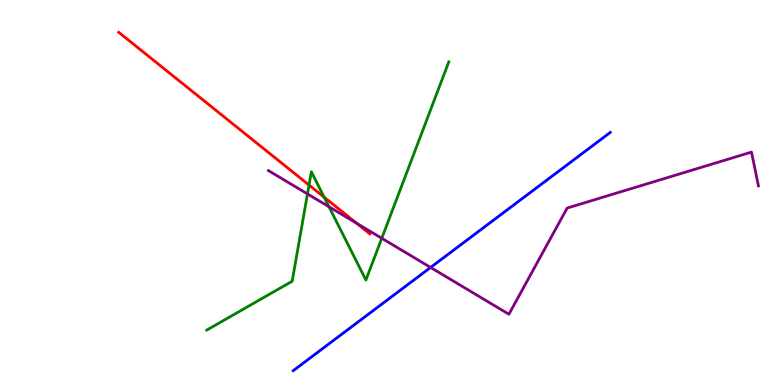[{'lines': ['blue', 'red'], 'intersections': []}, {'lines': ['green', 'red'], 'intersections': [{'x': 3.99, 'y': 5.19}, {'x': 4.18, 'y': 4.88}]}, {'lines': ['purple', 'red'], 'intersections': [{'x': 4.6, 'y': 4.2}]}, {'lines': ['blue', 'green'], 'intersections': []}, {'lines': ['blue', 'purple'], 'intersections': [{'x': 5.56, 'y': 3.05}]}, {'lines': ['green', 'purple'], 'intersections': [{'x': 3.97, 'y': 4.96}, {'x': 4.24, 'y': 4.63}, {'x': 4.93, 'y': 3.81}]}]